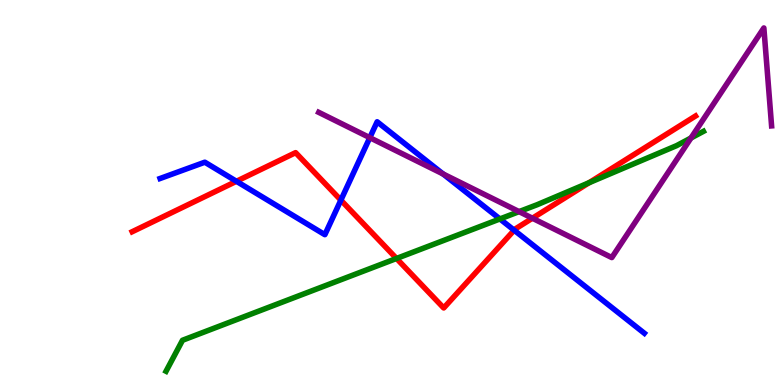[{'lines': ['blue', 'red'], 'intersections': [{'x': 3.05, 'y': 5.29}, {'x': 4.4, 'y': 4.8}, {'x': 6.63, 'y': 4.02}]}, {'lines': ['green', 'red'], 'intersections': [{'x': 5.12, 'y': 3.29}, {'x': 7.6, 'y': 5.25}]}, {'lines': ['purple', 'red'], 'intersections': [{'x': 6.87, 'y': 4.33}]}, {'lines': ['blue', 'green'], 'intersections': [{'x': 6.45, 'y': 4.31}]}, {'lines': ['blue', 'purple'], 'intersections': [{'x': 4.77, 'y': 6.42}, {'x': 5.72, 'y': 5.48}]}, {'lines': ['green', 'purple'], 'intersections': [{'x': 6.7, 'y': 4.5}, {'x': 8.92, 'y': 6.42}]}]